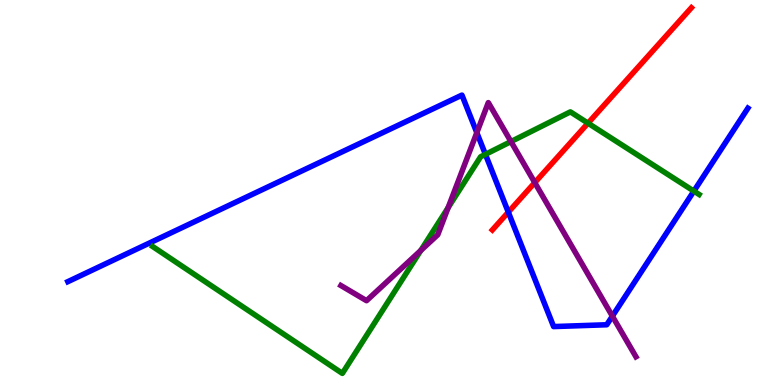[{'lines': ['blue', 'red'], 'intersections': [{'x': 6.56, 'y': 4.49}]}, {'lines': ['green', 'red'], 'intersections': [{'x': 7.59, 'y': 6.8}]}, {'lines': ['purple', 'red'], 'intersections': [{'x': 6.9, 'y': 5.26}]}, {'lines': ['blue', 'green'], 'intersections': [{'x': 6.26, 'y': 5.99}, {'x': 8.95, 'y': 5.04}]}, {'lines': ['blue', 'purple'], 'intersections': [{'x': 6.15, 'y': 6.55}, {'x': 7.9, 'y': 1.79}]}, {'lines': ['green', 'purple'], 'intersections': [{'x': 5.43, 'y': 3.49}, {'x': 5.78, 'y': 4.61}, {'x': 6.59, 'y': 6.32}]}]